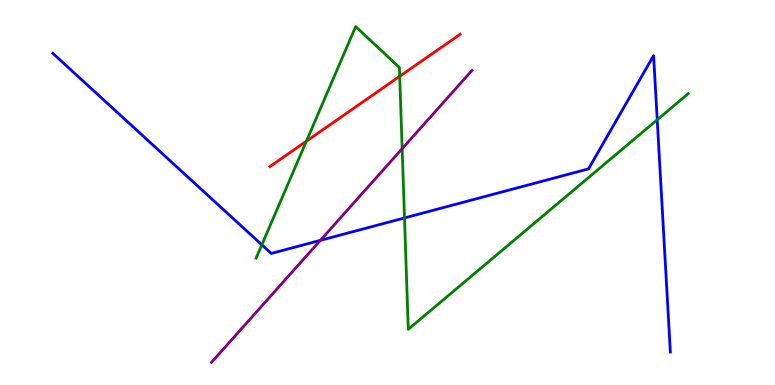[{'lines': ['blue', 'red'], 'intersections': []}, {'lines': ['green', 'red'], 'intersections': [{'x': 3.95, 'y': 6.33}, {'x': 5.16, 'y': 8.02}]}, {'lines': ['purple', 'red'], 'intersections': []}, {'lines': ['blue', 'green'], 'intersections': [{'x': 3.38, 'y': 3.64}, {'x': 5.22, 'y': 4.34}, {'x': 8.48, 'y': 6.89}]}, {'lines': ['blue', 'purple'], 'intersections': [{'x': 4.13, 'y': 3.76}]}, {'lines': ['green', 'purple'], 'intersections': [{'x': 5.19, 'y': 6.14}]}]